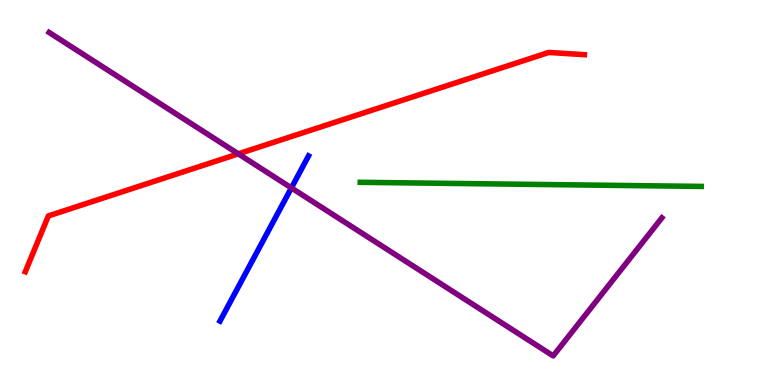[{'lines': ['blue', 'red'], 'intersections': []}, {'lines': ['green', 'red'], 'intersections': []}, {'lines': ['purple', 'red'], 'intersections': [{'x': 3.08, 'y': 6.0}]}, {'lines': ['blue', 'green'], 'intersections': []}, {'lines': ['blue', 'purple'], 'intersections': [{'x': 3.76, 'y': 5.12}]}, {'lines': ['green', 'purple'], 'intersections': []}]